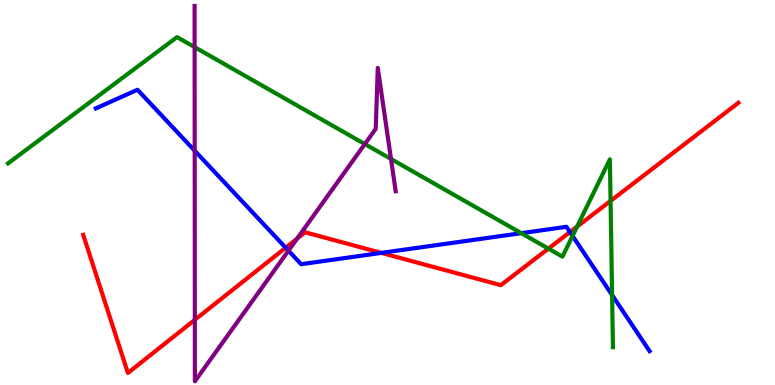[{'lines': ['blue', 'red'], 'intersections': [{'x': 3.69, 'y': 3.57}, {'x': 4.92, 'y': 3.43}, {'x': 7.35, 'y': 3.97}]}, {'lines': ['green', 'red'], 'intersections': [{'x': 7.08, 'y': 3.54}, {'x': 7.45, 'y': 4.11}, {'x': 7.88, 'y': 4.78}]}, {'lines': ['purple', 'red'], 'intersections': [{'x': 2.51, 'y': 1.69}, {'x': 3.83, 'y': 3.8}]}, {'lines': ['blue', 'green'], 'intersections': [{'x': 6.73, 'y': 3.94}, {'x': 7.39, 'y': 3.87}, {'x': 7.9, 'y': 2.34}]}, {'lines': ['blue', 'purple'], 'intersections': [{'x': 2.51, 'y': 6.09}, {'x': 3.72, 'y': 3.49}]}, {'lines': ['green', 'purple'], 'intersections': [{'x': 2.51, 'y': 8.78}, {'x': 4.71, 'y': 6.26}, {'x': 5.05, 'y': 5.87}]}]